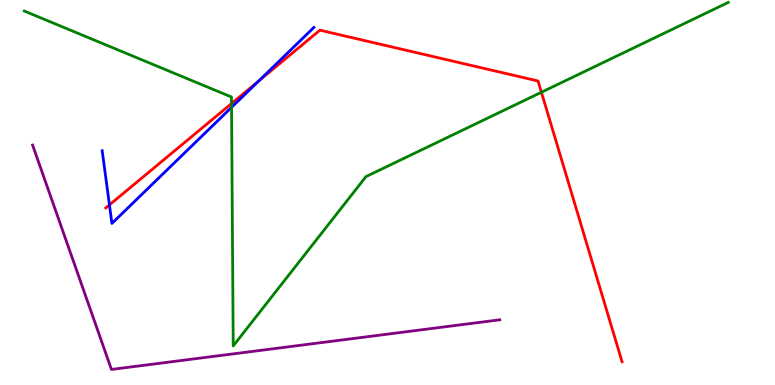[{'lines': ['blue', 'red'], 'intersections': [{'x': 1.41, 'y': 4.68}, {'x': 3.34, 'y': 7.9}]}, {'lines': ['green', 'red'], 'intersections': [{'x': 2.99, 'y': 7.31}, {'x': 6.99, 'y': 7.6}]}, {'lines': ['purple', 'red'], 'intersections': []}, {'lines': ['blue', 'green'], 'intersections': [{'x': 2.99, 'y': 7.21}]}, {'lines': ['blue', 'purple'], 'intersections': []}, {'lines': ['green', 'purple'], 'intersections': []}]